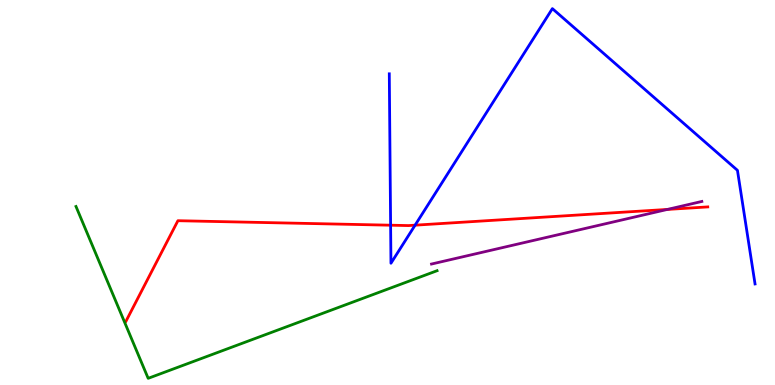[{'lines': ['blue', 'red'], 'intersections': [{'x': 5.04, 'y': 4.15}, {'x': 5.36, 'y': 4.15}]}, {'lines': ['green', 'red'], 'intersections': []}, {'lines': ['purple', 'red'], 'intersections': [{'x': 8.61, 'y': 4.56}]}, {'lines': ['blue', 'green'], 'intersections': []}, {'lines': ['blue', 'purple'], 'intersections': []}, {'lines': ['green', 'purple'], 'intersections': []}]